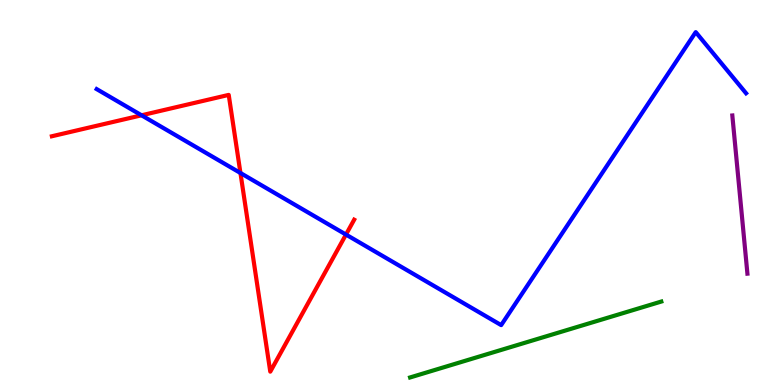[{'lines': ['blue', 'red'], 'intersections': [{'x': 1.83, 'y': 7.01}, {'x': 3.1, 'y': 5.51}, {'x': 4.46, 'y': 3.91}]}, {'lines': ['green', 'red'], 'intersections': []}, {'lines': ['purple', 'red'], 'intersections': []}, {'lines': ['blue', 'green'], 'intersections': []}, {'lines': ['blue', 'purple'], 'intersections': []}, {'lines': ['green', 'purple'], 'intersections': []}]